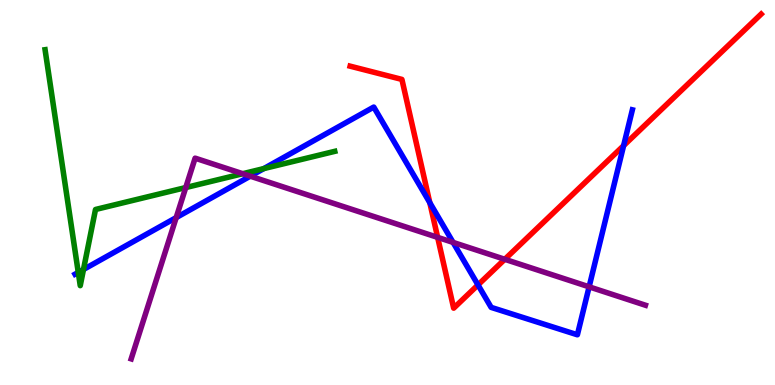[{'lines': ['blue', 'red'], 'intersections': [{'x': 5.55, 'y': 4.74}, {'x': 6.17, 'y': 2.6}, {'x': 8.05, 'y': 6.22}]}, {'lines': ['green', 'red'], 'intersections': []}, {'lines': ['purple', 'red'], 'intersections': [{'x': 5.65, 'y': 3.83}, {'x': 6.51, 'y': 3.27}]}, {'lines': ['blue', 'green'], 'intersections': [{'x': 1.01, 'y': 2.93}, {'x': 1.08, 'y': 3.0}, {'x': 3.4, 'y': 5.62}]}, {'lines': ['blue', 'purple'], 'intersections': [{'x': 2.27, 'y': 4.35}, {'x': 3.23, 'y': 5.42}, {'x': 5.85, 'y': 3.7}, {'x': 7.6, 'y': 2.55}]}, {'lines': ['green', 'purple'], 'intersections': [{'x': 2.4, 'y': 5.13}, {'x': 3.13, 'y': 5.49}]}]